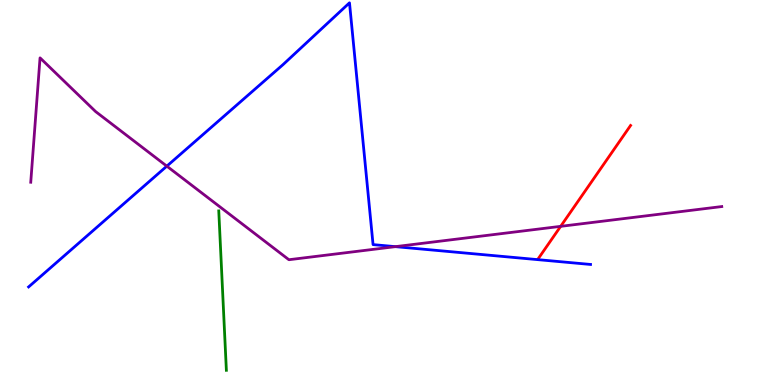[{'lines': ['blue', 'red'], 'intersections': []}, {'lines': ['green', 'red'], 'intersections': []}, {'lines': ['purple', 'red'], 'intersections': [{'x': 7.23, 'y': 4.12}]}, {'lines': ['blue', 'green'], 'intersections': []}, {'lines': ['blue', 'purple'], 'intersections': [{'x': 2.15, 'y': 5.68}, {'x': 5.1, 'y': 3.59}]}, {'lines': ['green', 'purple'], 'intersections': []}]